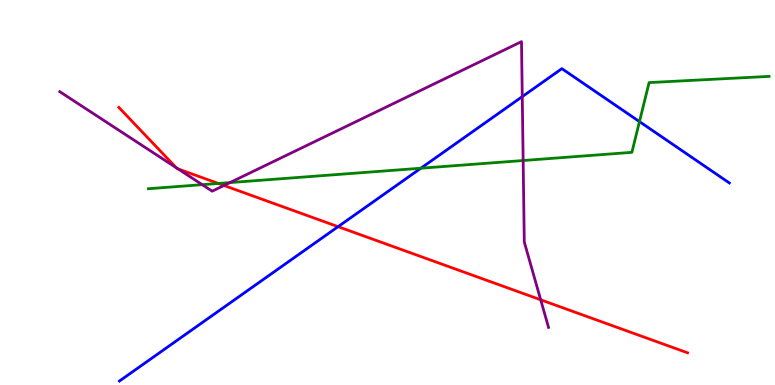[{'lines': ['blue', 'red'], 'intersections': [{'x': 4.36, 'y': 4.11}]}, {'lines': ['green', 'red'], 'intersections': [{'x': 2.82, 'y': 5.23}]}, {'lines': ['purple', 'red'], 'intersections': [{'x': 2.27, 'y': 5.64}, {'x': 2.3, 'y': 5.61}, {'x': 2.89, 'y': 5.18}, {'x': 6.98, 'y': 2.21}]}, {'lines': ['blue', 'green'], 'intersections': [{'x': 5.43, 'y': 5.63}, {'x': 8.25, 'y': 6.84}]}, {'lines': ['blue', 'purple'], 'intersections': [{'x': 6.74, 'y': 7.49}]}, {'lines': ['green', 'purple'], 'intersections': [{'x': 2.61, 'y': 5.2}, {'x': 2.97, 'y': 5.26}, {'x': 6.75, 'y': 5.83}]}]